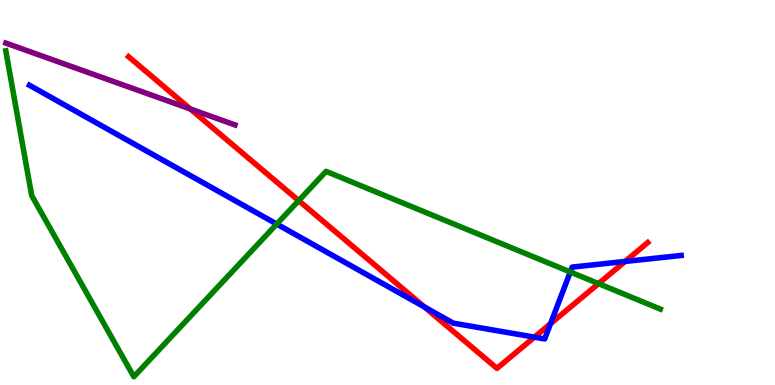[{'lines': ['blue', 'red'], 'intersections': [{'x': 5.48, 'y': 2.03}, {'x': 6.9, 'y': 1.24}, {'x': 7.1, 'y': 1.59}, {'x': 8.07, 'y': 3.21}]}, {'lines': ['green', 'red'], 'intersections': [{'x': 3.85, 'y': 4.79}, {'x': 7.72, 'y': 2.63}]}, {'lines': ['purple', 'red'], 'intersections': [{'x': 2.46, 'y': 7.17}]}, {'lines': ['blue', 'green'], 'intersections': [{'x': 3.57, 'y': 4.18}, {'x': 7.36, 'y': 2.94}]}, {'lines': ['blue', 'purple'], 'intersections': []}, {'lines': ['green', 'purple'], 'intersections': []}]